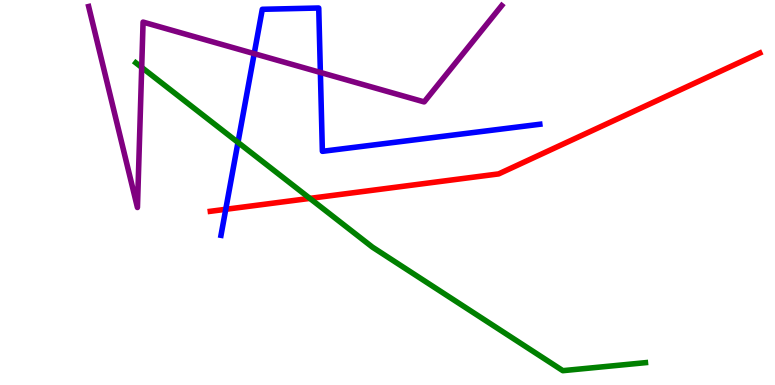[{'lines': ['blue', 'red'], 'intersections': [{'x': 2.91, 'y': 4.56}]}, {'lines': ['green', 'red'], 'intersections': [{'x': 4.0, 'y': 4.85}]}, {'lines': ['purple', 'red'], 'intersections': []}, {'lines': ['blue', 'green'], 'intersections': [{'x': 3.07, 'y': 6.3}]}, {'lines': ['blue', 'purple'], 'intersections': [{'x': 3.28, 'y': 8.61}, {'x': 4.13, 'y': 8.12}]}, {'lines': ['green', 'purple'], 'intersections': [{'x': 1.83, 'y': 8.25}]}]